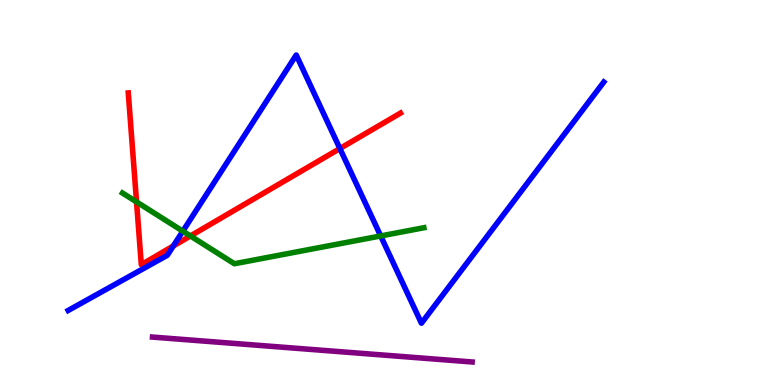[{'lines': ['blue', 'red'], 'intersections': [{'x': 2.24, 'y': 3.61}, {'x': 4.39, 'y': 6.14}]}, {'lines': ['green', 'red'], 'intersections': [{'x': 1.76, 'y': 4.76}, {'x': 2.46, 'y': 3.87}]}, {'lines': ['purple', 'red'], 'intersections': []}, {'lines': ['blue', 'green'], 'intersections': [{'x': 2.36, 'y': 4.0}, {'x': 4.91, 'y': 3.87}]}, {'lines': ['blue', 'purple'], 'intersections': []}, {'lines': ['green', 'purple'], 'intersections': []}]